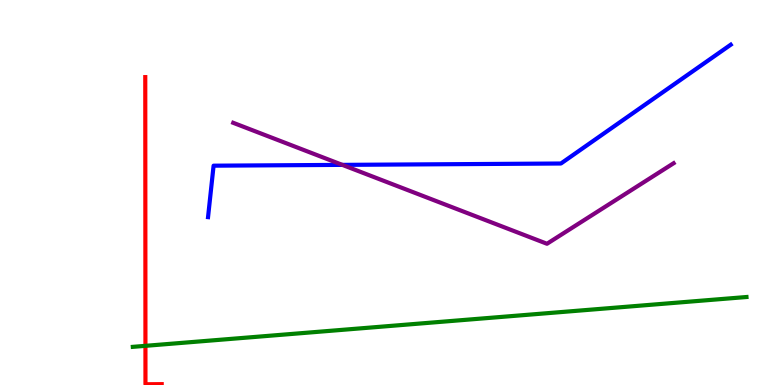[{'lines': ['blue', 'red'], 'intersections': []}, {'lines': ['green', 'red'], 'intersections': [{'x': 1.88, 'y': 1.02}]}, {'lines': ['purple', 'red'], 'intersections': []}, {'lines': ['blue', 'green'], 'intersections': []}, {'lines': ['blue', 'purple'], 'intersections': [{'x': 4.42, 'y': 5.72}]}, {'lines': ['green', 'purple'], 'intersections': []}]